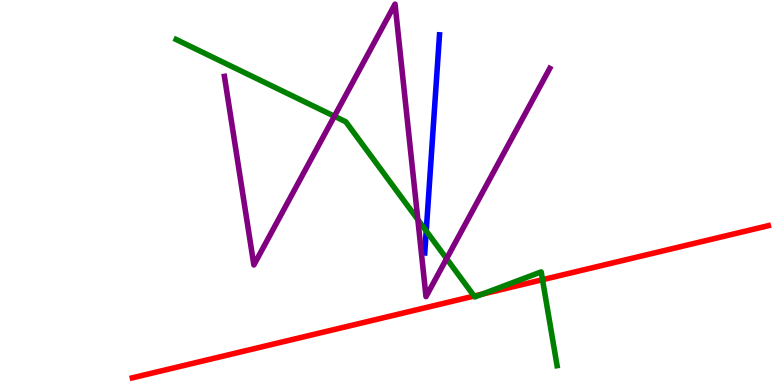[{'lines': ['blue', 'red'], 'intersections': []}, {'lines': ['green', 'red'], 'intersections': [{'x': 6.12, 'y': 2.31}, {'x': 6.22, 'y': 2.36}, {'x': 7.0, 'y': 2.74}]}, {'lines': ['purple', 'red'], 'intersections': []}, {'lines': ['blue', 'green'], 'intersections': [{'x': 5.5, 'y': 4.0}]}, {'lines': ['blue', 'purple'], 'intersections': []}, {'lines': ['green', 'purple'], 'intersections': [{'x': 4.31, 'y': 6.98}, {'x': 5.39, 'y': 4.3}, {'x': 5.76, 'y': 3.28}]}]